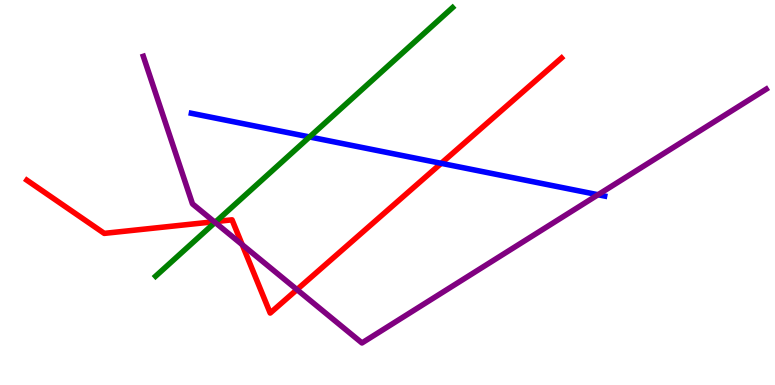[{'lines': ['blue', 'red'], 'intersections': [{'x': 5.69, 'y': 5.76}]}, {'lines': ['green', 'red'], 'intersections': [{'x': 2.79, 'y': 4.25}]}, {'lines': ['purple', 'red'], 'intersections': [{'x': 2.76, 'y': 4.24}, {'x': 3.13, 'y': 3.64}, {'x': 3.83, 'y': 2.48}]}, {'lines': ['blue', 'green'], 'intersections': [{'x': 3.99, 'y': 6.44}]}, {'lines': ['blue', 'purple'], 'intersections': [{'x': 7.72, 'y': 4.94}]}, {'lines': ['green', 'purple'], 'intersections': [{'x': 2.78, 'y': 4.22}]}]